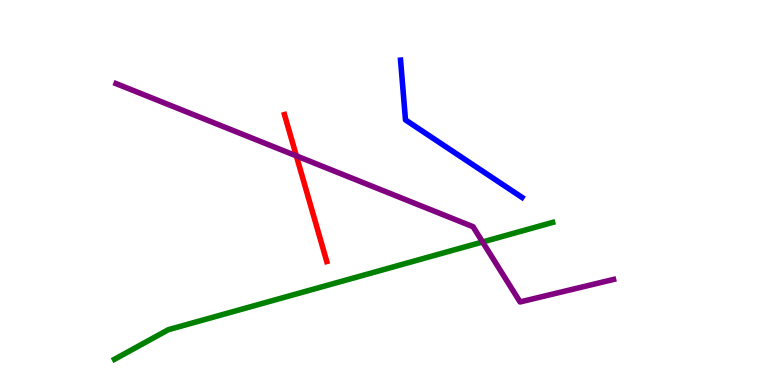[{'lines': ['blue', 'red'], 'intersections': []}, {'lines': ['green', 'red'], 'intersections': []}, {'lines': ['purple', 'red'], 'intersections': [{'x': 3.82, 'y': 5.95}]}, {'lines': ['blue', 'green'], 'intersections': []}, {'lines': ['blue', 'purple'], 'intersections': []}, {'lines': ['green', 'purple'], 'intersections': [{'x': 6.23, 'y': 3.71}]}]